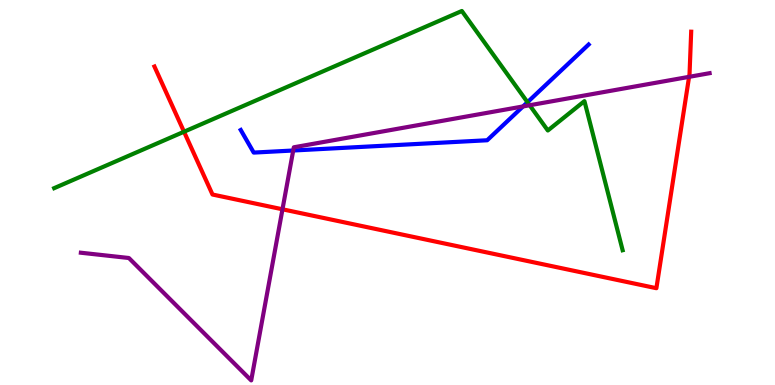[{'lines': ['blue', 'red'], 'intersections': []}, {'lines': ['green', 'red'], 'intersections': [{'x': 2.37, 'y': 6.58}]}, {'lines': ['purple', 'red'], 'intersections': [{'x': 3.64, 'y': 4.56}, {'x': 8.89, 'y': 8.0}]}, {'lines': ['blue', 'green'], 'intersections': [{'x': 6.81, 'y': 7.35}]}, {'lines': ['blue', 'purple'], 'intersections': [{'x': 3.78, 'y': 6.09}, {'x': 6.75, 'y': 7.24}]}, {'lines': ['green', 'purple'], 'intersections': [{'x': 6.83, 'y': 7.27}]}]